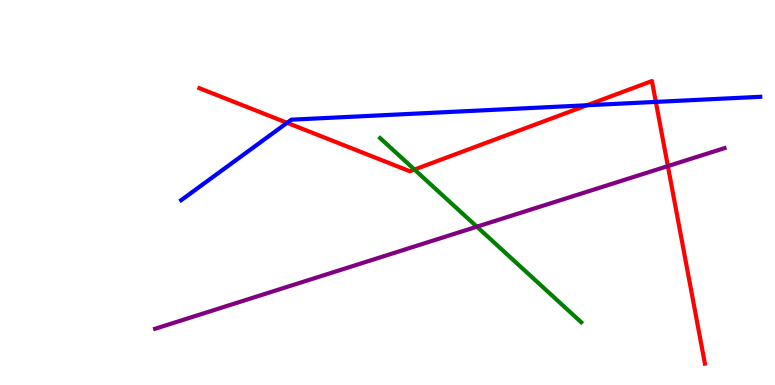[{'lines': ['blue', 'red'], 'intersections': [{'x': 3.7, 'y': 6.81}, {'x': 7.57, 'y': 7.27}, {'x': 8.46, 'y': 7.35}]}, {'lines': ['green', 'red'], 'intersections': [{'x': 5.35, 'y': 5.6}]}, {'lines': ['purple', 'red'], 'intersections': [{'x': 8.62, 'y': 5.69}]}, {'lines': ['blue', 'green'], 'intersections': []}, {'lines': ['blue', 'purple'], 'intersections': []}, {'lines': ['green', 'purple'], 'intersections': [{'x': 6.15, 'y': 4.11}]}]